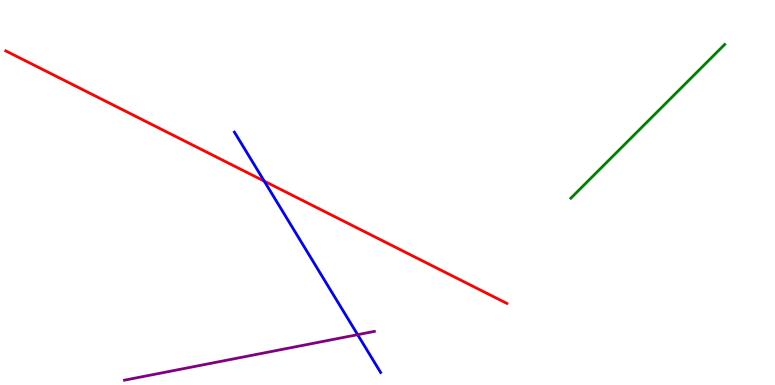[{'lines': ['blue', 'red'], 'intersections': [{'x': 3.41, 'y': 5.29}]}, {'lines': ['green', 'red'], 'intersections': []}, {'lines': ['purple', 'red'], 'intersections': []}, {'lines': ['blue', 'green'], 'intersections': []}, {'lines': ['blue', 'purple'], 'intersections': [{'x': 4.61, 'y': 1.31}]}, {'lines': ['green', 'purple'], 'intersections': []}]